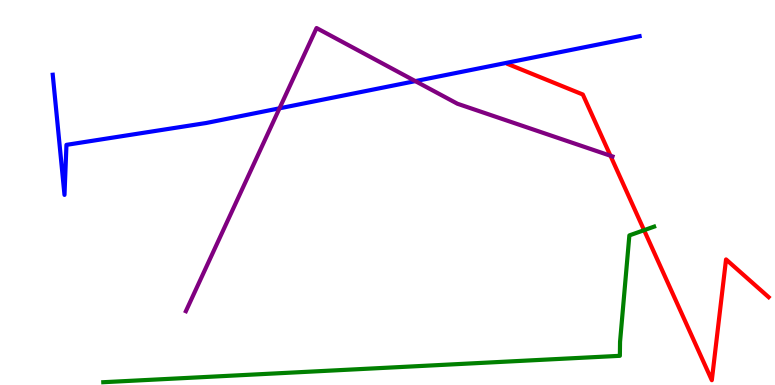[{'lines': ['blue', 'red'], 'intersections': []}, {'lines': ['green', 'red'], 'intersections': [{'x': 8.31, 'y': 4.02}]}, {'lines': ['purple', 'red'], 'intersections': [{'x': 7.88, 'y': 5.95}]}, {'lines': ['blue', 'green'], 'intersections': []}, {'lines': ['blue', 'purple'], 'intersections': [{'x': 3.61, 'y': 7.19}, {'x': 5.36, 'y': 7.89}]}, {'lines': ['green', 'purple'], 'intersections': []}]